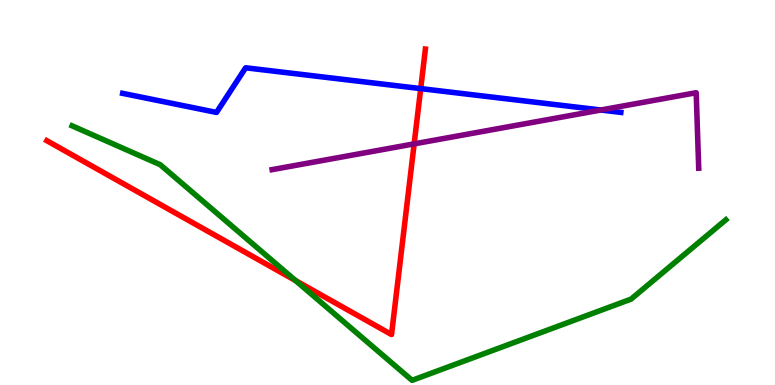[{'lines': ['blue', 'red'], 'intersections': [{'x': 5.43, 'y': 7.7}]}, {'lines': ['green', 'red'], 'intersections': [{'x': 3.81, 'y': 2.71}]}, {'lines': ['purple', 'red'], 'intersections': [{'x': 5.34, 'y': 6.26}]}, {'lines': ['blue', 'green'], 'intersections': []}, {'lines': ['blue', 'purple'], 'intersections': [{'x': 7.75, 'y': 7.14}]}, {'lines': ['green', 'purple'], 'intersections': []}]